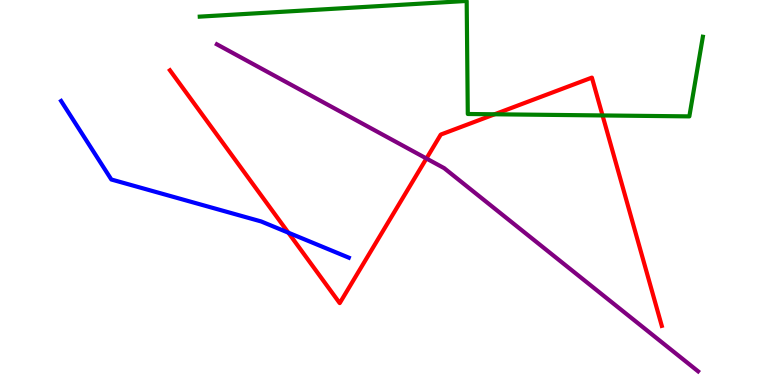[{'lines': ['blue', 'red'], 'intersections': [{'x': 3.72, 'y': 3.96}]}, {'lines': ['green', 'red'], 'intersections': [{'x': 6.38, 'y': 7.03}, {'x': 7.77, 'y': 7.0}]}, {'lines': ['purple', 'red'], 'intersections': [{'x': 5.5, 'y': 5.88}]}, {'lines': ['blue', 'green'], 'intersections': []}, {'lines': ['blue', 'purple'], 'intersections': []}, {'lines': ['green', 'purple'], 'intersections': []}]